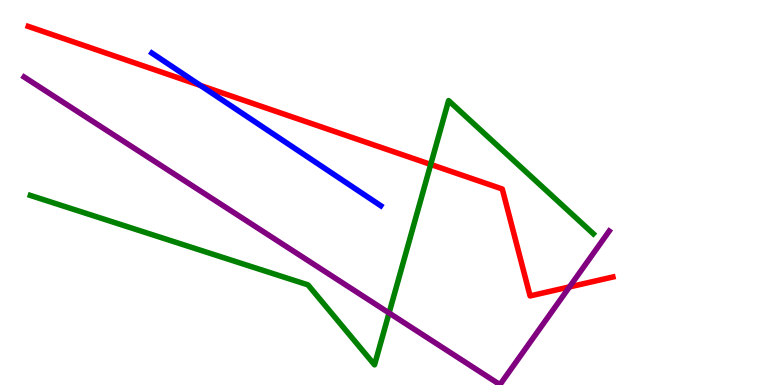[{'lines': ['blue', 'red'], 'intersections': [{'x': 2.59, 'y': 7.78}]}, {'lines': ['green', 'red'], 'intersections': [{'x': 5.56, 'y': 5.73}]}, {'lines': ['purple', 'red'], 'intersections': [{'x': 7.35, 'y': 2.55}]}, {'lines': ['blue', 'green'], 'intersections': []}, {'lines': ['blue', 'purple'], 'intersections': []}, {'lines': ['green', 'purple'], 'intersections': [{'x': 5.02, 'y': 1.87}]}]